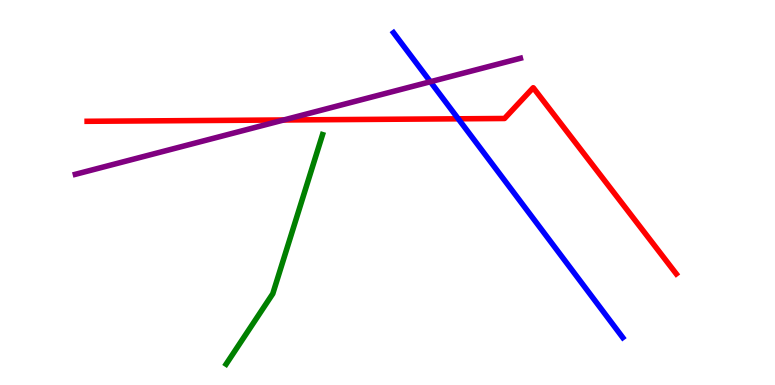[{'lines': ['blue', 'red'], 'intersections': [{'x': 5.91, 'y': 6.91}]}, {'lines': ['green', 'red'], 'intersections': []}, {'lines': ['purple', 'red'], 'intersections': [{'x': 3.66, 'y': 6.88}]}, {'lines': ['blue', 'green'], 'intersections': []}, {'lines': ['blue', 'purple'], 'intersections': [{'x': 5.55, 'y': 7.88}]}, {'lines': ['green', 'purple'], 'intersections': []}]